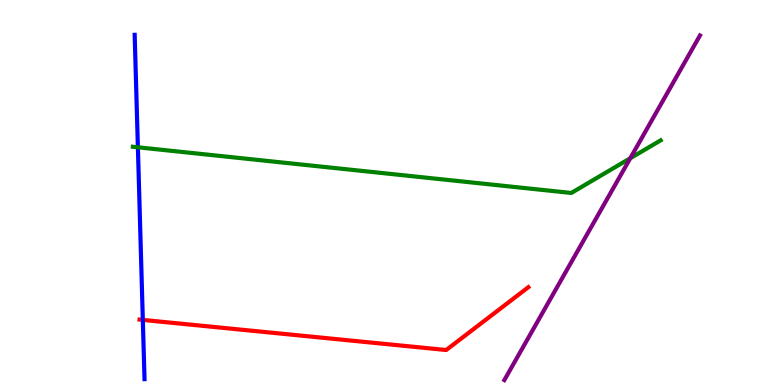[{'lines': ['blue', 'red'], 'intersections': [{'x': 1.84, 'y': 1.69}]}, {'lines': ['green', 'red'], 'intersections': []}, {'lines': ['purple', 'red'], 'intersections': []}, {'lines': ['blue', 'green'], 'intersections': [{'x': 1.78, 'y': 6.17}]}, {'lines': ['blue', 'purple'], 'intersections': []}, {'lines': ['green', 'purple'], 'intersections': [{'x': 8.13, 'y': 5.89}]}]